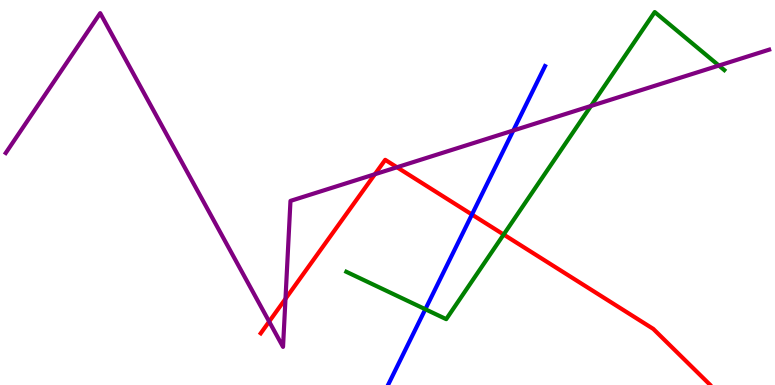[{'lines': ['blue', 'red'], 'intersections': [{'x': 6.09, 'y': 4.43}]}, {'lines': ['green', 'red'], 'intersections': [{'x': 6.5, 'y': 3.91}]}, {'lines': ['purple', 'red'], 'intersections': [{'x': 3.47, 'y': 1.65}, {'x': 3.68, 'y': 2.24}, {'x': 4.84, 'y': 5.47}, {'x': 5.12, 'y': 5.66}]}, {'lines': ['blue', 'green'], 'intersections': [{'x': 5.49, 'y': 1.97}]}, {'lines': ['blue', 'purple'], 'intersections': [{'x': 6.62, 'y': 6.61}]}, {'lines': ['green', 'purple'], 'intersections': [{'x': 7.63, 'y': 7.25}, {'x': 9.28, 'y': 8.3}]}]